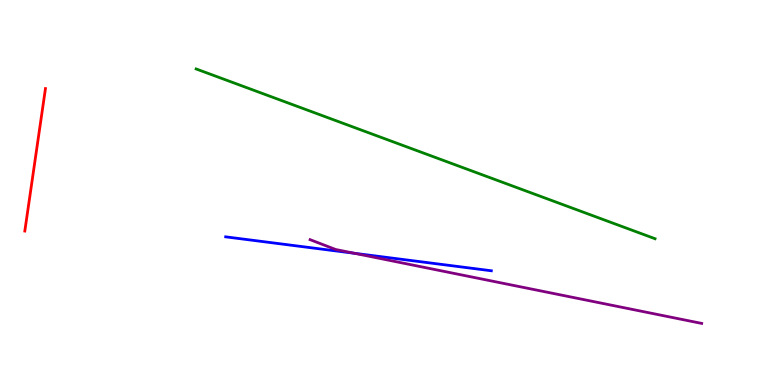[{'lines': ['blue', 'red'], 'intersections': []}, {'lines': ['green', 'red'], 'intersections': []}, {'lines': ['purple', 'red'], 'intersections': []}, {'lines': ['blue', 'green'], 'intersections': []}, {'lines': ['blue', 'purple'], 'intersections': [{'x': 4.57, 'y': 3.42}]}, {'lines': ['green', 'purple'], 'intersections': []}]